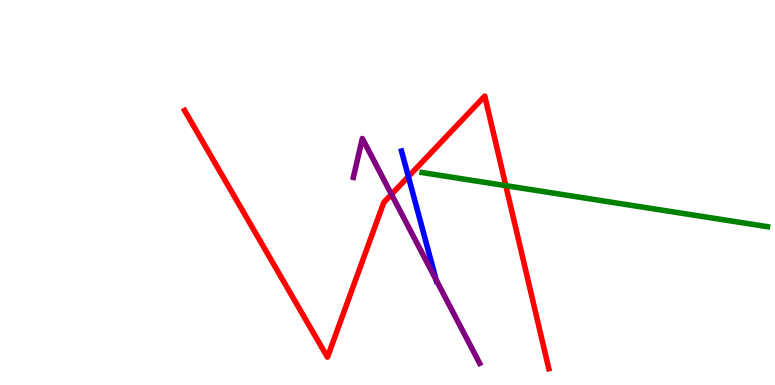[{'lines': ['blue', 'red'], 'intersections': [{'x': 5.27, 'y': 5.41}]}, {'lines': ['green', 'red'], 'intersections': [{'x': 6.53, 'y': 5.18}]}, {'lines': ['purple', 'red'], 'intersections': [{'x': 5.05, 'y': 4.95}]}, {'lines': ['blue', 'green'], 'intersections': []}, {'lines': ['blue', 'purple'], 'intersections': [{'x': 5.63, 'y': 2.73}]}, {'lines': ['green', 'purple'], 'intersections': []}]